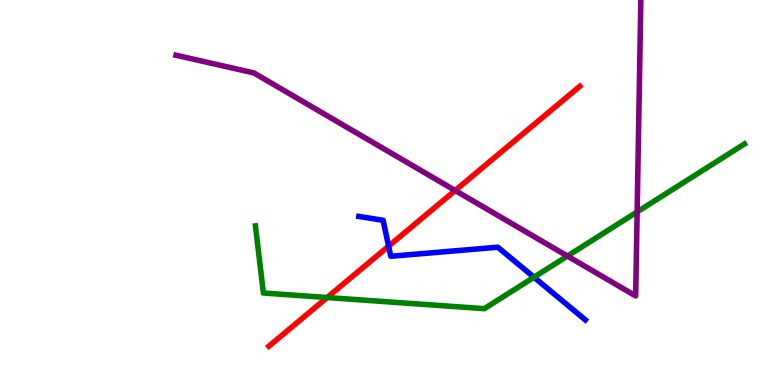[{'lines': ['blue', 'red'], 'intersections': [{'x': 5.01, 'y': 3.61}]}, {'lines': ['green', 'red'], 'intersections': [{'x': 4.22, 'y': 2.27}]}, {'lines': ['purple', 'red'], 'intersections': [{'x': 5.87, 'y': 5.05}]}, {'lines': ['blue', 'green'], 'intersections': [{'x': 6.89, 'y': 2.8}]}, {'lines': ['blue', 'purple'], 'intersections': []}, {'lines': ['green', 'purple'], 'intersections': [{'x': 7.32, 'y': 3.35}, {'x': 8.22, 'y': 4.5}]}]